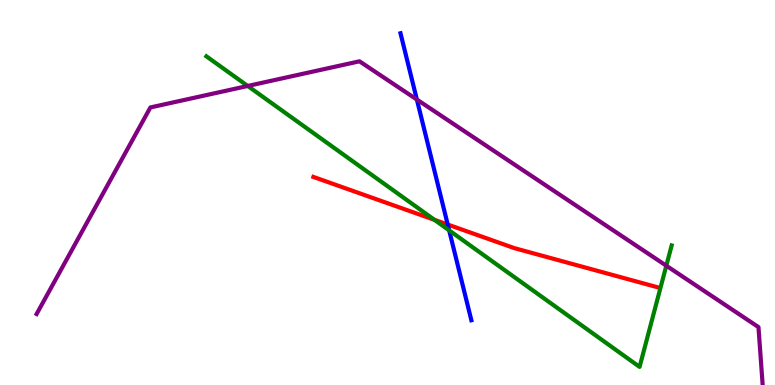[{'lines': ['blue', 'red'], 'intersections': [{'x': 5.78, 'y': 4.17}]}, {'lines': ['green', 'red'], 'intersections': [{'x': 5.61, 'y': 4.29}]}, {'lines': ['purple', 'red'], 'intersections': []}, {'lines': ['blue', 'green'], 'intersections': [{'x': 5.8, 'y': 4.02}]}, {'lines': ['blue', 'purple'], 'intersections': [{'x': 5.38, 'y': 7.41}]}, {'lines': ['green', 'purple'], 'intersections': [{'x': 3.2, 'y': 7.77}, {'x': 8.6, 'y': 3.1}]}]